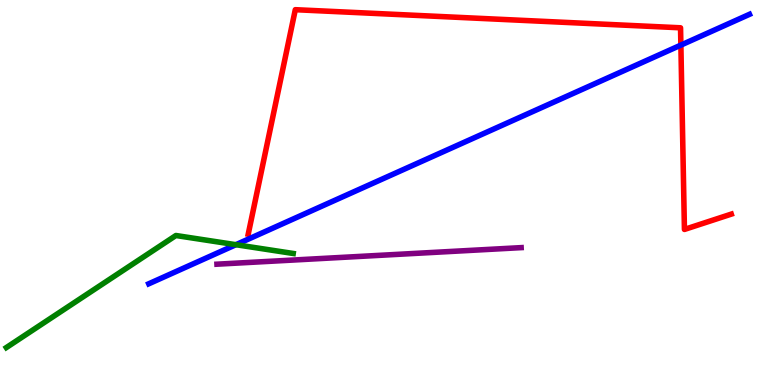[{'lines': ['blue', 'red'], 'intersections': [{'x': 8.79, 'y': 8.83}]}, {'lines': ['green', 'red'], 'intersections': []}, {'lines': ['purple', 'red'], 'intersections': []}, {'lines': ['blue', 'green'], 'intersections': [{'x': 3.04, 'y': 3.64}]}, {'lines': ['blue', 'purple'], 'intersections': []}, {'lines': ['green', 'purple'], 'intersections': []}]